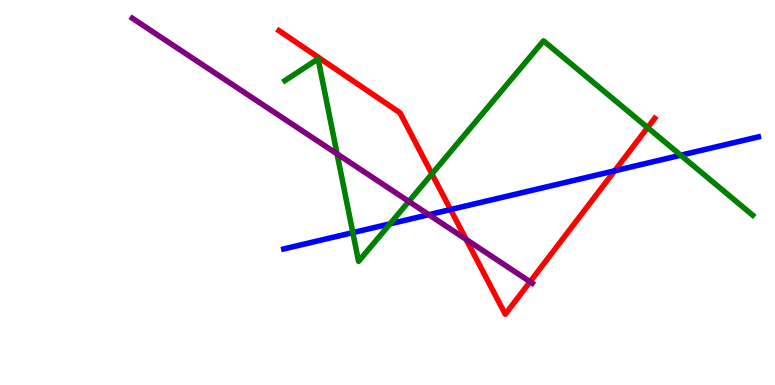[{'lines': ['blue', 'red'], 'intersections': [{'x': 5.81, 'y': 4.56}, {'x': 7.93, 'y': 5.56}]}, {'lines': ['green', 'red'], 'intersections': [{'x': 5.57, 'y': 5.48}, {'x': 8.36, 'y': 6.69}]}, {'lines': ['purple', 'red'], 'intersections': [{'x': 6.02, 'y': 3.78}, {'x': 6.84, 'y': 2.68}]}, {'lines': ['blue', 'green'], 'intersections': [{'x': 4.55, 'y': 3.96}, {'x': 5.03, 'y': 4.19}, {'x': 8.78, 'y': 5.97}]}, {'lines': ['blue', 'purple'], 'intersections': [{'x': 5.53, 'y': 4.42}]}, {'lines': ['green', 'purple'], 'intersections': [{'x': 4.35, 'y': 6.0}, {'x': 5.28, 'y': 4.77}]}]